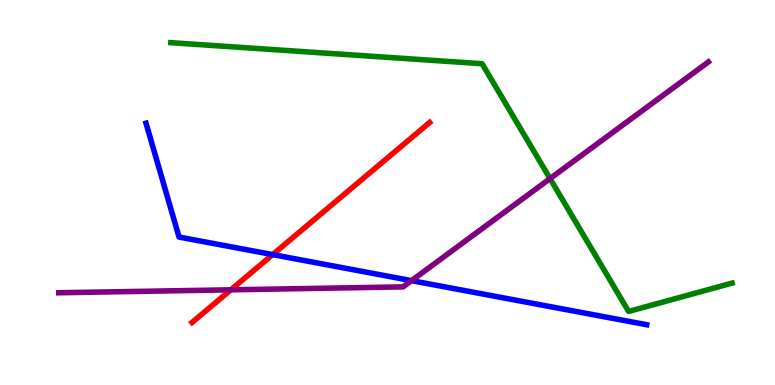[{'lines': ['blue', 'red'], 'intersections': [{'x': 3.52, 'y': 3.39}]}, {'lines': ['green', 'red'], 'intersections': []}, {'lines': ['purple', 'red'], 'intersections': [{'x': 2.98, 'y': 2.47}]}, {'lines': ['blue', 'green'], 'intersections': []}, {'lines': ['blue', 'purple'], 'intersections': [{'x': 5.31, 'y': 2.71}]}, {'lines': ['green', 'purple'], 'intersections': [{'x': 7.1, 'y': 5.36}]}]